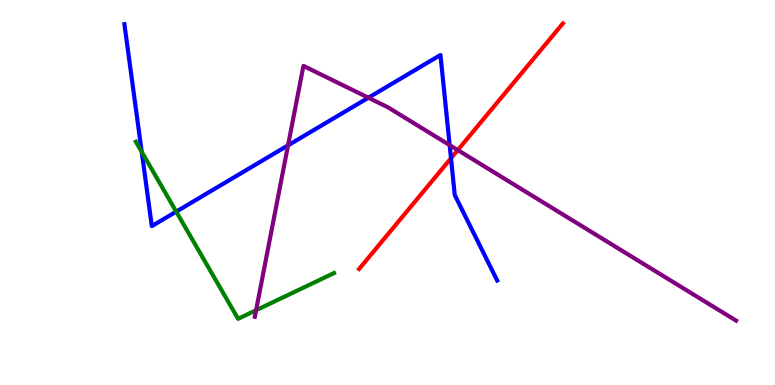[{'lines': ['blue', 'red'], 'intersections': [{'x': 5.82, 'y': 5.89}]}, {'lines': ['green', 'red'], 'intersections': []}, {'lines': ['purple', 'red'], 'intersections': [{'x': 5.91, 'y': 6.1}]}, {'lines': ['blue', 'green'], 'intersections': [{'x': 1.83, 'y': 6.05}, {'x': 2.27, 'y': 4.5}]}, {'lines': ['blue', 'purple'], 'intersections': [{'x': 3.72, 'y': 6.22}, {'x': 4.75, 'y': 7.46}, {'x': 5.8, 'y': 6.23}]}, {'lines': ['green', 'purple'], 'intersections': [{'x': 3.3, 'y': 1.94}]}]